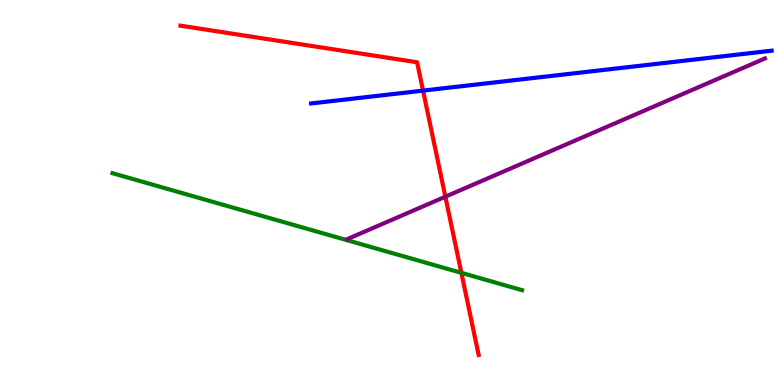[{'lines': ['blue', 'red'], 'intersections': [{'x': 5.46, 'y': 7.65}]}, {'lines': ['green', 'red'], 'intersections': [{'x': 5.95, 'y': 2.91}]}, {'lines': ['purple', 'red'], 'intersections': [{'x': 5.75, 'y': 4.89}]}, {'lines': ['blue', 'green'], 'intersections': []}, {'lines': ['blue', 'purple'], 'intersections': []}, {'lines': ['green', 'purple'], 'intersections': []}]